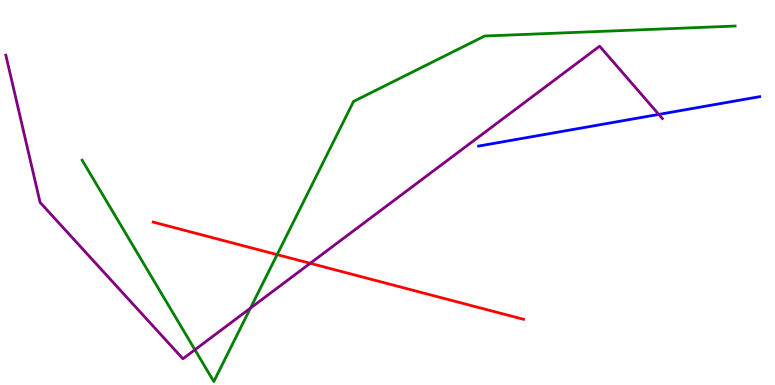[{'lines': ['blue', 'red'], 'intersections': []}, {'lines': ['green', 'red'], 'intersections': [{'x': 3.58, 'y': 3.39}]}, {'lines': ['purple', 'red'], 'intersections': [{'x': 4.0, 'y': 3.16}]}, {'lines': ['blue', 'green'], 'intersections': []}, {'lines': ['blue', 'purple'], 'intersections': [{'x': 8.5, 'y': 7.03}]}, {'lines': ['green', 'purple'], 'intersections': [{'x': 2.52, 'y': 0.915}, {'x': 3.23, 'y': 2.0}]}]